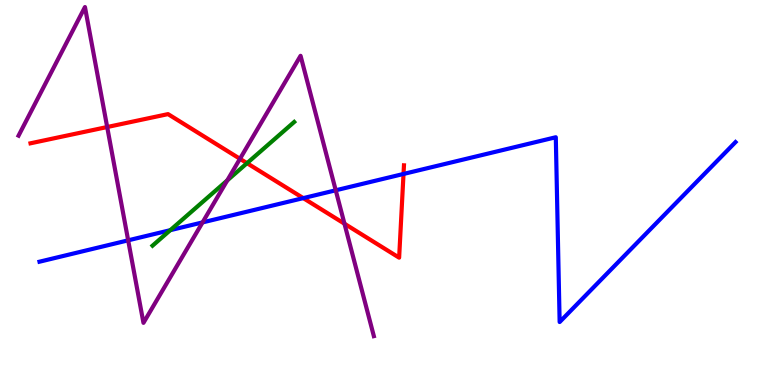[{'lines': ['blue', 'red'], 'intersections': [{'x': 3.91, 'y': 4.85}, {'x': 5.21, 'y': 5.48}]}, {'lines': ['green', 'red'], 'intersections': [{'x': 3.19, 'y': 5.76}]}, {'lines': ['purple', 'red'], 'intersections': [{'x': 1.38, 'y': 6.7}, {'x': 3.1, 'y': 5.88}, {'x': 4.44, 'y': 4.19}]}, {'lines': ['blue', 'green'], 'intersections': [{'x': 2.2, 'y': 4.02}]}, {'lines': ['blue', 'purple'], 'intersections': [{'x': 1.65, 'y': 3.76}, {'x': 2.61, 'y': 4.22}, {'x': 4.33, 'y': 5.06}]}, {'lines': ['green', 'purple'], 'intersections': [{'x': 2.93, 'y': 5.31}]}]